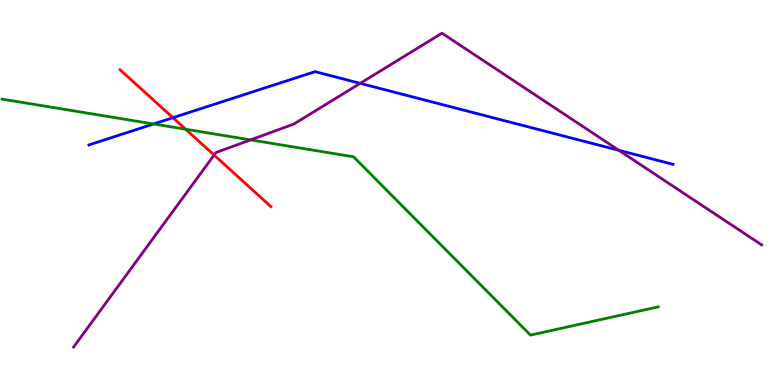[{'lines': ['blue', 'red'], 'intersections': [{'x': 2.23, 'y': 6.94}]}, {'lines': ['green', 'red'], 'intersections': [{'x': 2.4, 'y': 6.64}]}, {'lines': ['purple', 'red'], 'intersections': [{'x': 2.76, 'y': 5.97}]}, {'lines': ['blue', 'green'], 'intersections': [{'x': 1.98, 'y': 6.78}]}, {'lines': ['blue', 'purple'], 'intersections': [{'x': 4.65, 'y': 7.84}, {'x': 7.98, 'y': 6.1}]}, {'lines': ['green', 'purple'], 'intersections': [{'x': 3.23, 'y': 6.37}]}]